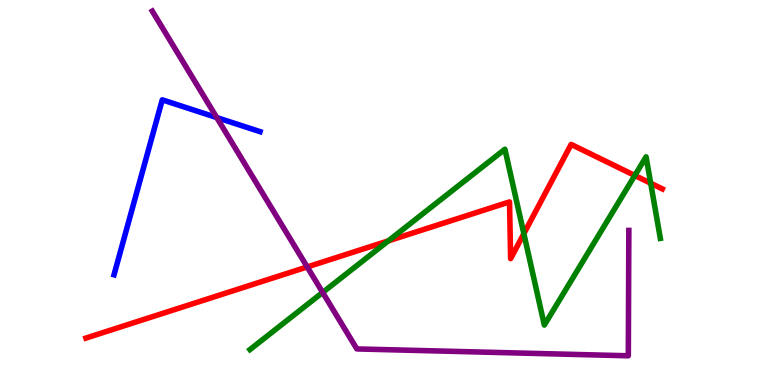[{'lines': ['blue', 'red'], 'intersections': []}, {'lines': ['green', 'red'], 'intersections': [{'x': 5.01, 'y': 3.74}, {'x': 6.76, 'y': 3.93}, {'x': 8.19, 'y': 5.44}, {'x': 8.4, 'y': 5.24}]}, {'lines': ['purple', 'red'], 'intersections': [{'x': 3.96, 'y': 3.07}]}, {'lines': ['blue', 'green'], 'intersections': []}, {'lines': ['blue', 'purple'], 'intersections': [{'x': 2.8, 'y': 6.95}]}, {'lines': ['green', 'purple'], 'intersections': [{'x': 4.16, 'y': 2.4}]}]